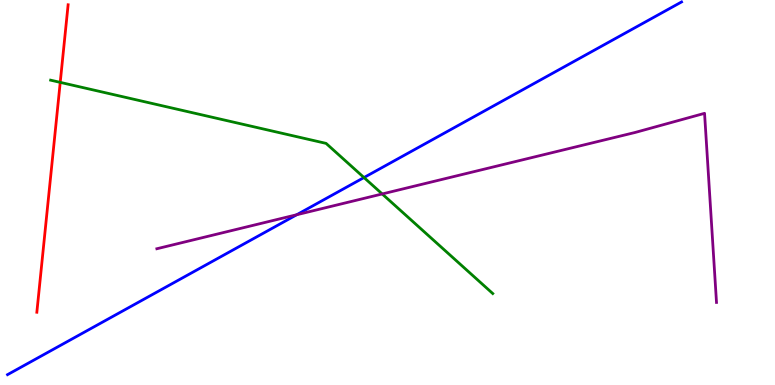[{'lines': ['blue', 'red'], 'intersections': []}, {'lines': ['green', 'red'], 'intersections': [{'x': 0.777, 'y': 7.86}]}, {'lines': ['purple', 'red'], 'intersections': []}, {'lines': ['blue', 'green'], 'intersections': [{'x': 4.7, 'y': 5.39}]}, {'lines': ['blue', 'purple'], 'intersections': [{'x': 3.83, 'y': 4.42}]}, {'lines': ['green', 'purple'], 'intersections': [{'x': 4.93, 'y': 4.96}]}]